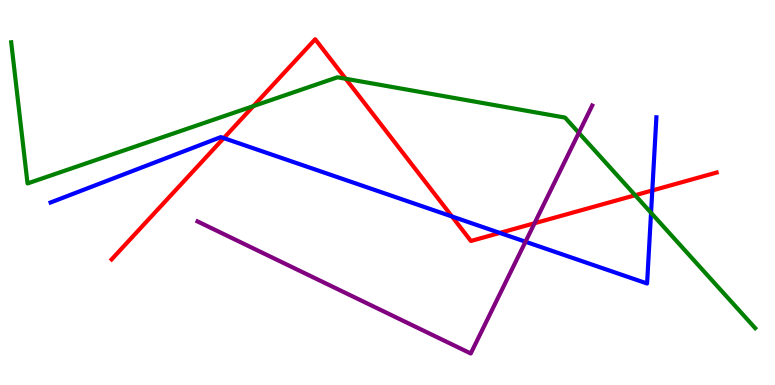[{'lines': ['blue', 'red'], 'intersections': [{'x': 2.89, 'y': 6.41}, {'x': 5.83, 'y': 4.38}, {'x': 6.45, 'y': 3.95}, {'x': 8.42, 'y': 5.05}]}, {'lines': ['green', 'red'], 'intersections': [{'x': 3.27, 'y': 7.24}, {'x': 4.46, 'y': 7.95}, {'x': 8.2, 'y': 4.93}]}, {'lines': ['purple', 'red'], 'intersections': [{'x': 6.9, 'y': 4.2}]}, {'lines': ['blue', 'green'], 'intersections': [{'x': 8.4, 'y': 4.47}]}, {'lines': ['blue', 'purple'], 'intersections': [{'x': 6.78, 'y': 3.72}]}, {'lines': ['green', 'purple'], 'intersections': [{'x': 7.47, 'y': 6.55}]}]